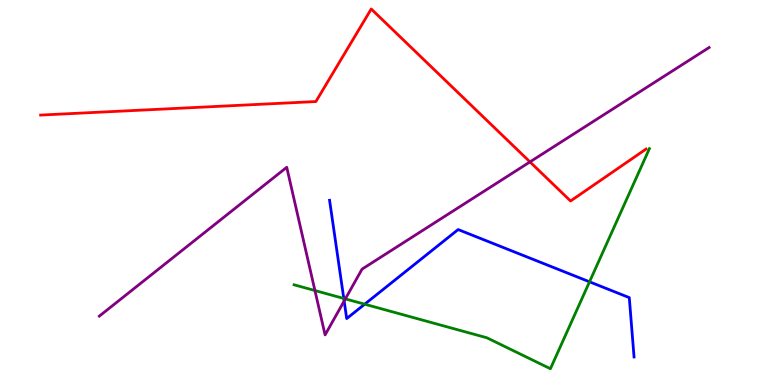[{'lines': ['blue', 'red'], 'intersections': []}, {'lines': ['green', 'red'], 'intersections': []}, {'lines': ['purple', 'red'], 'intersections': [{'x': 6.84, 'y': 5.79}]}, {'lines': ['blue', 'green'], 'intersections': [{'x': 4.44, 'y': 2.25}, {'x': 4.71, 'y': 2.1}, {'x': 7.61, 'y': 2.68}]}, {'lines': ['blue', 'purple'], 'intersections': [{'x': 4.44, 'y': 2.18}]}, {'lines': ['green', 'purple'], 'intersections': [{'x': 4.06, 'y': 2.45}, {'x': 4.46, 'y': 2.24}]}]